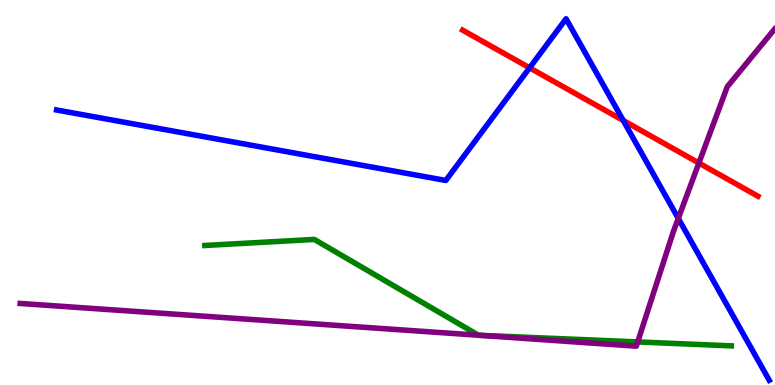[{'lines': ['blue', 'red'], 'intersections': [{'x': 6.83, 'y': 8.24}, {'x': 8.04, 'y': 6.87}]}, {'lines': ['green', 'red'], 'intersections': []}, {'lines': ['purple', 'red'], 'intersections': [{'x': 9.02, 'y': 5.77}]}, {'lines': ['blue', 'green'], 'intersections': []}, {'lines': ['blue', 'purple'], 'intersections': [{'x': 8.75, 'y': 4.33}]}, {'lines': ['green', 'purple'], 'intersections': [{'x': 6.17, 'y': 1.29}, {'x': 6.18, 'y': 1.29}, {'x': 8.23, 'y': 1.12}]}]